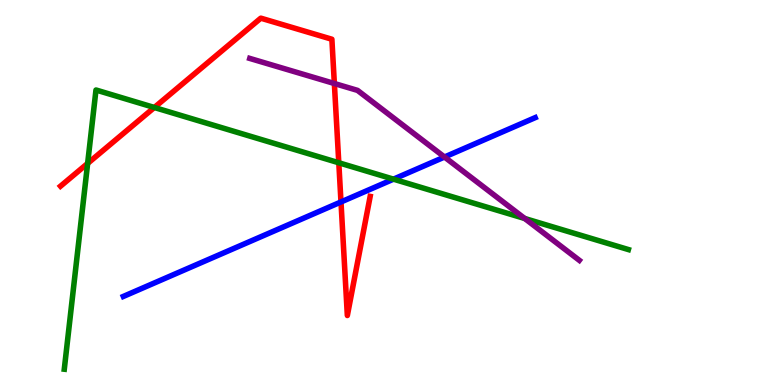[{'lines': ['blue', 'red'], 'intersections': [{'x': 4.4, 'y': 4.75}]}, {'lines': ['green', 'red'], 'intersections': [{'x': 1.13, 'y': 5.76}, {'x': 1.99, 'y': 7.21}, {'x': 4.37, 'y': 5.77}]}, {'lines': ['purple', 'red'], 'intersections': [{'x': 4.31, 'y': 7.83}]}, {'lines': ['blue', 'green'], 'intersections': [{'x': 5.08, 'y': 5.35}]}, {'lines': ['blue', 'purple'], 'intersections': [{'x': 5.74, 'y': 5.92}]}, {'lines': ['green', 'purple'], 'intersections': [{'x': 6.77, 'y': 4.32}]}]